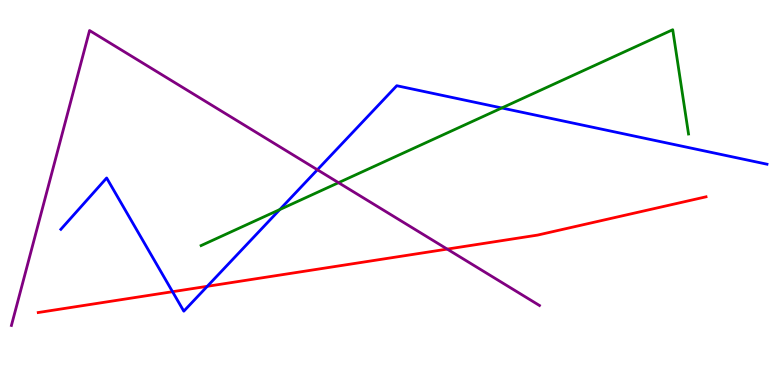[{'lines': ['blue', 'red'], 'intersections': [{'x': 2.23, 'y': 2.42}, {'x': 2.67, 'y': 2.56}]}, {'lines': ['green', 'red'], 'intersections': []}, {'lines': ['purple', 'red'], 'intersections': [{'x': 5.77, 'y': 3.53}]}, {'lines': ['blue', 'green'], 'intersections': [{'x': 3.61, 'y': 4.56}, {'x': 6.47, 'y': 7.2}]}, {'lines': ['blue', 'purple'], 'intersections': [{'x': 4.1, 'y': 5.59}]}, {'lines': ['green', 'purple'], 'intersections': [{'x': 4.37, 'y': 5.26}]}]